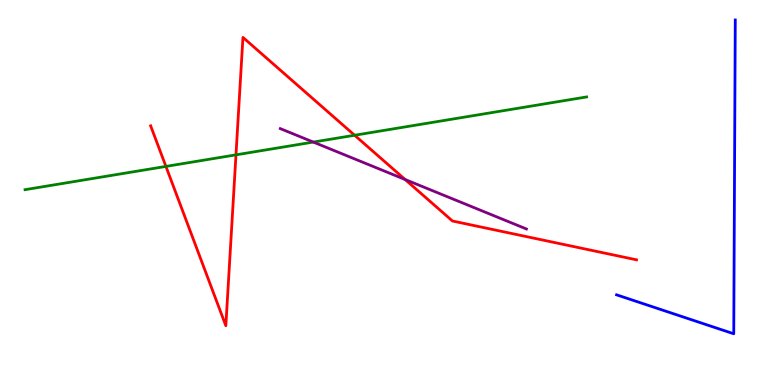[{'lines': ['blue', 'red'], 'intersections': []}, {'lines': ['green', 'red'], 'intersections': [{'x': 2.14, 'y': 5.68}, {'x': 3.04, 'y': 5.98}, {'x': 4.58, 'y': 6.49}]}, {'lines': ['purple', 'red'], 'intersections': [{'x': 5.23, 'y': 5.34}]}, {'lines': ['blue', 'green'], 'intersections': []}, {'lines': ['blue', 'purple'], 'intersections': []}, {'lines': ['green', 'purple'], 'intersections': [{'x': 4.04, 'y': 6.31}]}]